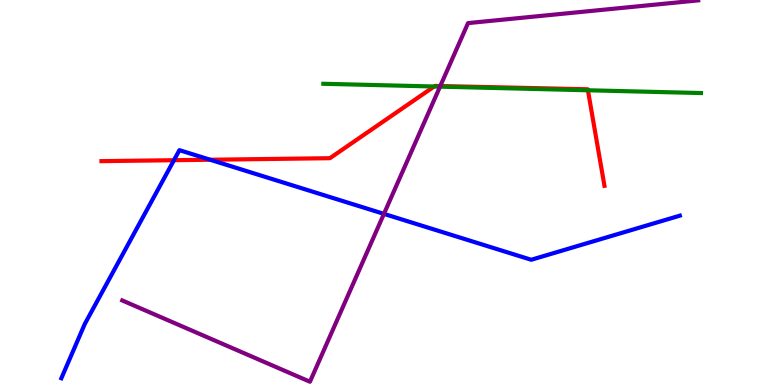[{'lines': ['blue', 'red'], 'intersections': [{'x': 2.24, 'y': 5.84}, {'x': 2.71, 'y': 5.85}]}, {'lines': ['green', 'red'], 'intersections': [{'x': 5.6, 'y': 7.75}, {'x': 7.59, 'y': 7.66}]}, {'lines': ['purple', 'red'], 'intersections': [{'x': 5.68, 'y': 7.77}]}, {'lines': ['blue', 'green'], 'intersections': []}, {'lines': ['blue', 'purple'], 'intersections': [{'x': 4.95, 'y': 4.44}]}, {'lines': ['green', 'purple'], 'intersections': [{'x': 5.68, 'y': 7.75}]}]